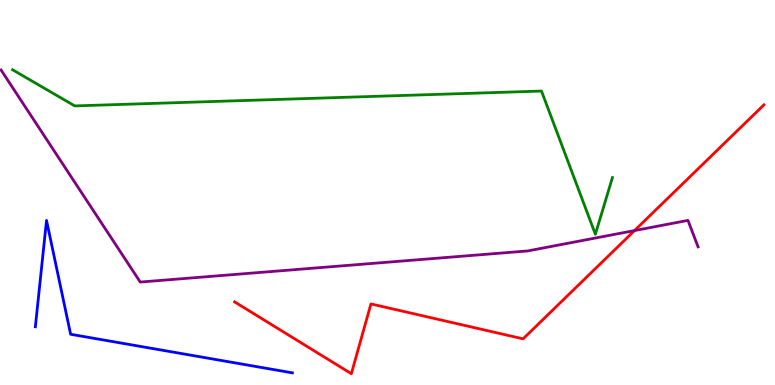[{'lines': ['blue', 'red'], 'intersections': []}, {'lines': ['green', 'red'], 'intersections': []}, {'lines': ['purple', 'red'], 'intersections': [{'x': 8.19, 'y': 4.01}]}, {'lines': ['blue', 'green'], 'intersections': []}, {'lines': ['blue', 'purple'], 'intersections': []}, {'lines': ['green', 'purple'], 'intersections': []}]